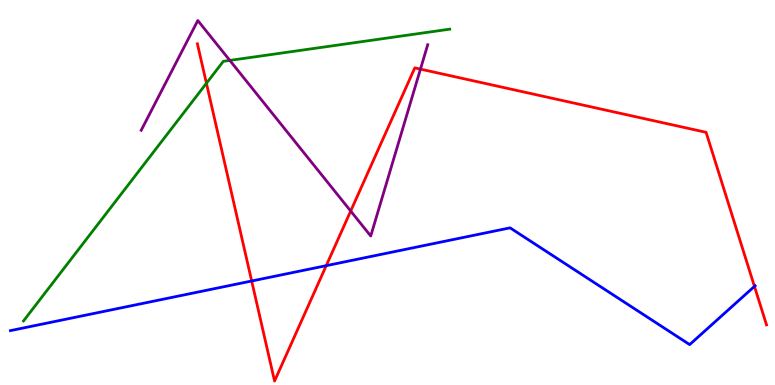[{'lines': ['blue', 'red'], 'intersections': [{'x': 3.25, 'y': 2.7}, {'x': 4.21, 'y': 3.1}, {'x': 9.73, 'y': 2.56}]}, {'lines': ['green', 'red'], 'intersections': [{'x': 2.66, 'y': 7.84}]}, {'lines': ['purple', 'red'], 'intersections': [{'x': 4.53, 'y': 4.52}, {'x': 5.43, 'y': 8.2}]}, {'lines': ['blue', 'green'], 'intersections': []}, {'lines': ['blue', 'purple'], 'intersections': []}, {'lines': ['green', 'purple'], 'intersections': [{'x': 2.97, 'y': 8.43}]}]